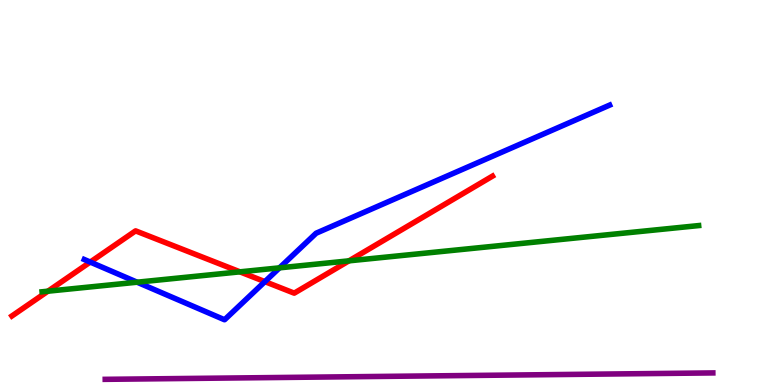[{'lines': ['blue', 'red'], 'intersections': [{'x': 1.16, 'y': 3.19}, {'x': 3.42, 'y': 2.68}]}, {'lines': ['green', 'red'], 'intersections': [{'x': 0.618, 'y': 2.44}, {'x': 3.1, 'y': 2.94}, {'x': 4.5, 'y': 3.22}]}, {'lines': ['purple', 'red'], 'intersections': []}, {'lines': ['blue', 'green'], 'intersections': [{'x': 1.77, 'y': 2.67}, {'x': 3.61, 'y': 3.04}]}, {'lines': ['blue', 'purple'], 'intersections': []}, {'lines': ['green', 'purple'], 'intersections': []}]